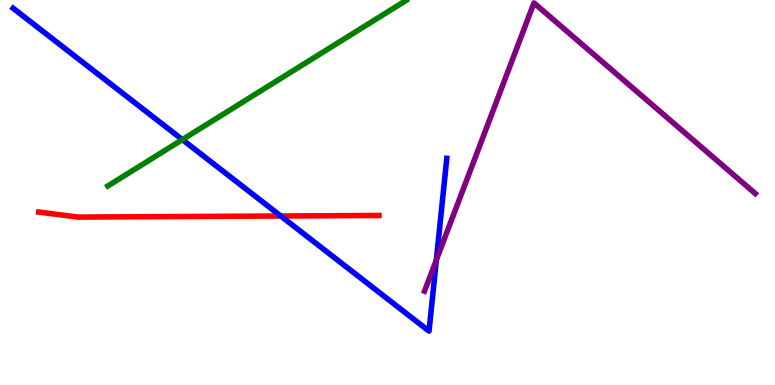[{'lines': ['blue', 'red'], 'intersections': [{'x': 3.62, 'y': 4.39}]}, {'lines': ['green', 'red'], 'intersections': []}, {'lines': ['purple', 'red'], 'intersections': []}, {'lines': ['blue', 'green'], 'intersections': [{'x': 2.35, 'y': 6.37}]}, {'lines': ['blue', 'purple'], 'intersections': [{'x': 5.63, 'y': 3.25}]}, {'lines': ['green', 'purple'], 'intersections': []}]